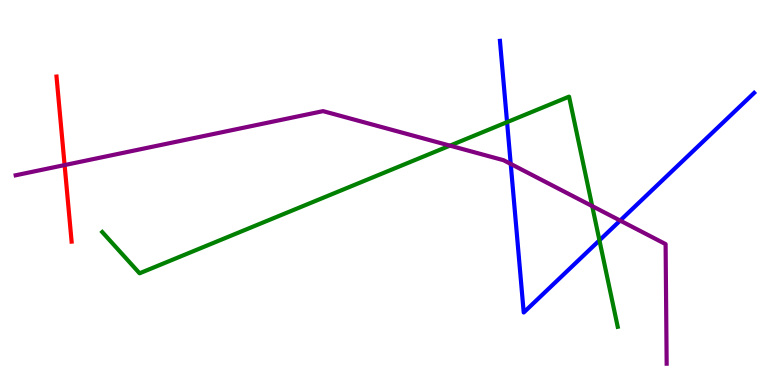[{'lines': ['blue', 'red'], 'intersections': []}, {'lines': ['green', 'red'], 'intersections': []}, {'lines': ['purple', 'red'], 'intersections': [{'x': 0.834, 'y': 5.71}]}, {'lines': ['blue', 'green'], 'intersections': [{'x': 6.54, 'y': 6.83}, {'x': 7.73, 'y': 3.76}]}, {'lines': ['blue', 'purple'], 'intersections': [{'x': 6.59, 'y': 5.74}, {'x': 8.0, 'y': 4.27}]}, {'lines': ['green', 'purple'], 'intersections': [{'x': 5.81, 'y': 6.22}, {'x': 7.64, 'y': 4.65}]}]